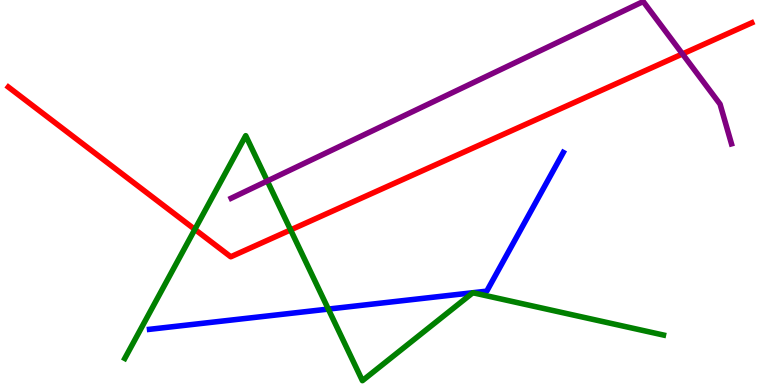[{'lines': ['blue', 'red'], 'intersections': []}, {'lines': ['green', 'red'], 'intersections': [{'x': 2.51, 'y': 4.04}, {'x': 3.75, 'y': 4.03}]}, {'lines': ['purple', 'red'], 'intersections': [{'x': 8.81, 'y': 8.6}]}, {'lines': ['blue', 'green'], 'intersections': [{'x': 4.24, 'y': 1.97}]}, {'lines': ['blue', 'purple'], 'intersections': []}, {'lines': ['green', 'purple'], 'intersections': [{'x': 3.45, 'y': 5.3}]}]